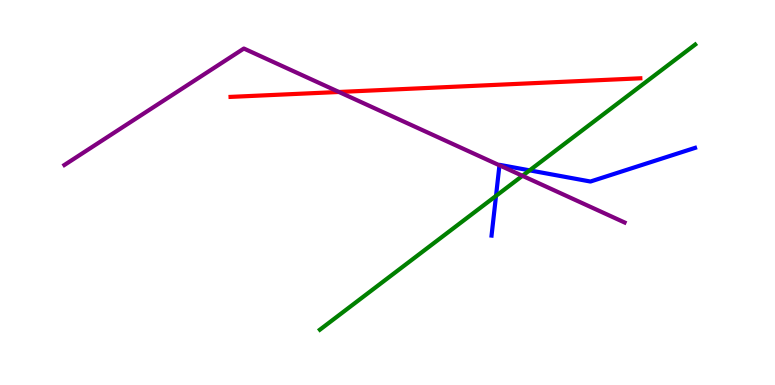[{'lines': ['blue', 'red'], 'intersections': []}, {'lines': ['green', 'red'], 'intersections': []}, {'lines': ['purple', 'red'], 'intersections': [{'x': 4.37, 'y': 7.61}]}, {'lines': ['blue', 'green'], 'intersections': [{'x': 6.4, 'y': 4.91}, {'x': 6.83, 'y': 5.58}]}, {'lines': ['blue', 'purple'], 'intersections': [{'x': 6.44, 'y': 5.71}]}, {'lines': ['green', 'purple'], 'intersections': [{'x': 6.74, 'y': 5.43}]}]